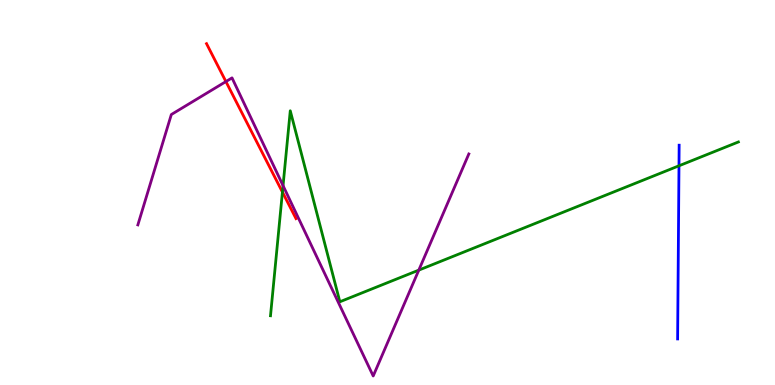[{'lines': ['blue', 'red'], 'intersections': []}, {'lines': ['green', 'red'], 'intersections': [{'x': 3.64, 'y': 5.01}]}, {'lines': ['purple', 'red'], 'intersections': [{'x': 2.92, 'y': 7.88}]}, {'lines': ['blue', 'green'], 'intersections': [{'x': 8.76, 'y': 5.69}]}, {'lines': ['blue', 'purple'], 'intersections': []}, {'lines': ['green', 'purple'], 'intersections': [{'x': 3.65, 'y': 5.18}, {'x': 5.4, 'y': 2.98}]}]